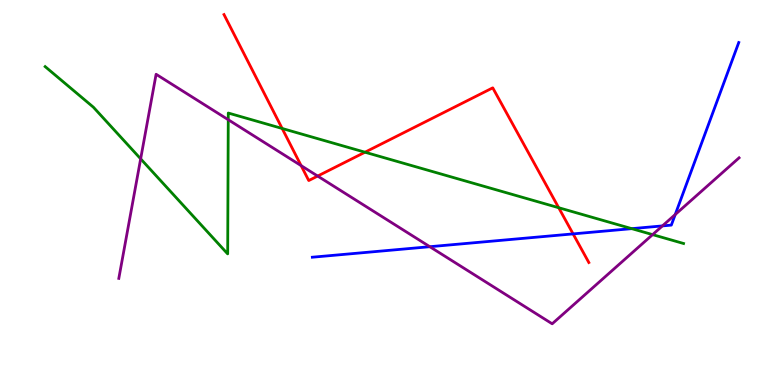[{'lines': ['blue', 'red'], 'intersections': [{'x': 7.39, 'y': 3.92}]}, {'lines': ['green', 'red'], 'intersections': [{'x': 3.64, 'y': 6.66}, {'x': 4.71, 'y': 6.05}, {'x': 7.21, 'y': 4.6}]}, {'lines': ['purple', 'red'], 'intersections': [{'x': 3.89, 'y': 5.7}, {'x': 4.1, 'y': 5.43}]}, {'lines': ['blue', 'green'], 'intersections': [{'x': 8.15, 'y': 4.06}]}, {'lines': ['blue', 'purple'], 'intersections': [{'x': 5.55, 'y': 3.59}, {'x': 8.55, 'y': 4.13}, {'x': 8.71, 'y': 4.43}]}, {'lines': ['green', 'purple'], 'intersections': [{'x': 1.81, 'y': 5.87}, {'x': 2.95, 'y': 6.89}, {'x': 8.42, 'y': 3.91}]}]